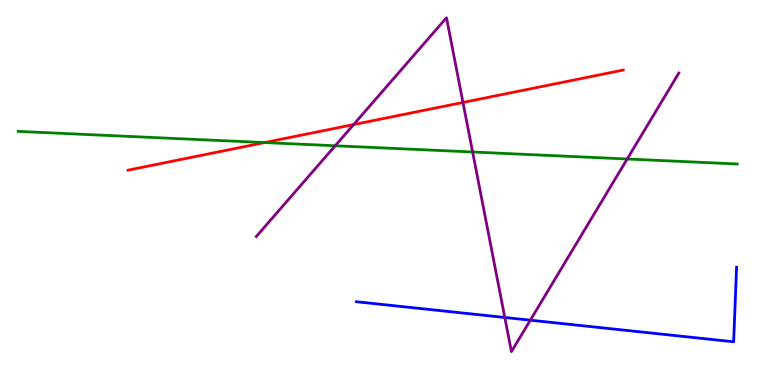[{'lines': ['blue', 'red'], 'intersections': []}, {'lines': ['green', 'red'], 'intersections': [{'x': 3.41, 'y': 6.3}]}, {'lines': ['purple', 'red'], 'intersections': [{'x': 4.56, 'y': 6.76}, {'x': 5.97, 'y': 7.34}]}, {'lines': ['blue', 'green'], 'intersections': []}, {'lines': ['blue', 'purple'], 'intersections': [{'x': 6.51, 'y': 1.75}, {'x': 6.84, 'y': 1.68}]}, {'lines': ['green', 'purple'], 'intersections': [{'x': 4.33, 'y': 6.21}, {'x': 6.1, 'y': 6.05}, {'x': 8.09, 'y': 5.87}]}]